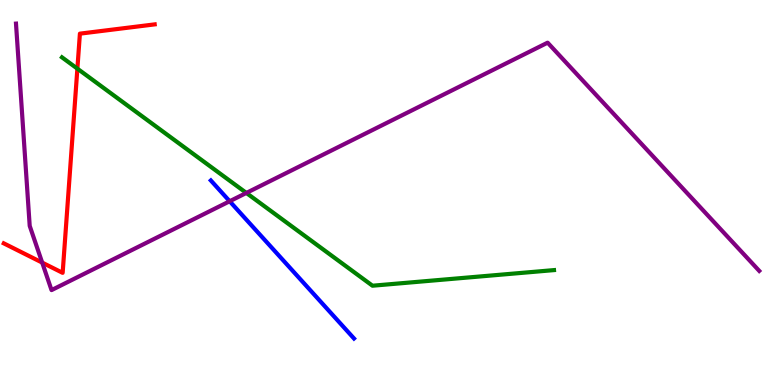[{'lines': ['blue', 'red'], 'intersections': []}, {'lines': ['green', 'red'], 'intersections': [{'x': 0.998, 'y': 8.22}]}, {'lines': ['purple', 'red'], 'intersections': [{'x': 0.544, 'y': 3.18}]}, {'lines': ['blue', 'green'], 'intersections': []}, {'lines': ['blue', 'purple'], 'intersections': [{'x': 2.96, 'y': 4.77}]}, {'lines': ['green', 'purple'], 'intersections': [{'x': 3.18, 'y': 4.99}]}]